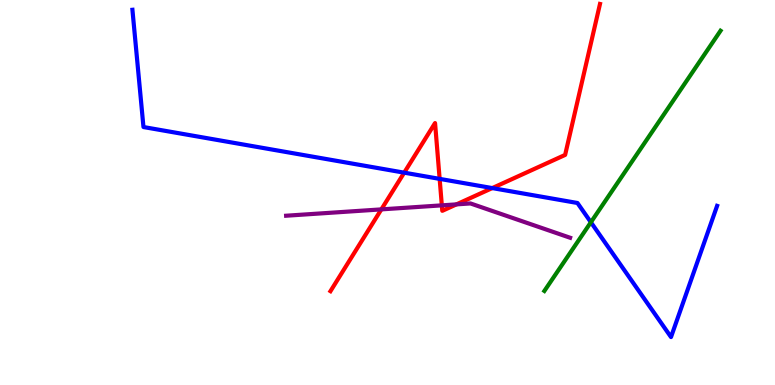[{'lines': ['blue', 'red'], 'intersections': [{'x': 5.22, 'y': 5.52}, {'x': 5.67, 'y': 5.35}, {'x': 6.35, 'y': 5.11}]}, {'lines': ['green', 'red'], 'intersections': []}, {'lines': ['purple', 'red'], 'intersections': [{'x': 4.92, 'y': 4.56}, {'x': 5.7, 'y': 4.67}, {'x': 5.89, 'y': 4.69}]}, {'lines': ['blue', 'green'], 'intersections': [{'x': 7.62, 'y': 4.23}]}, {'lines': ['blue', 'purple'], 'intersections': []}, {'lines': ['green', 'purple'], 'intersections': []}]